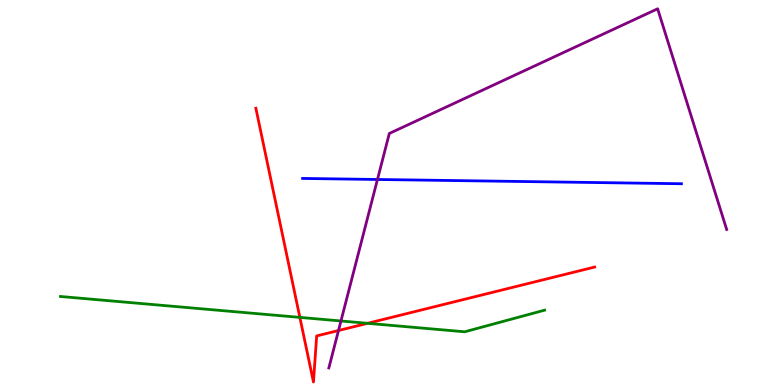[{'lines': ['blue', 'red'], 'intersections': []}, {'lines': ['green', 'red'], 'intersections': [{'x': 3.87, 'y': 1.76}, {'x': 4.74, 'y': 1.6}]}, {'lines': ['purple', 'red'], 'intersections': [{'x': 4.37, 'y': 1.42}]}, {'lines': ['blue', 'green'], 'intersections': []}, {'lines': ['blue', 'purple'], 'intersections': [{'x': 4.87, 'y': 5.34}]}, {'lines': ['green', 'purple'], 'intersections': [{'x': 4.4, 'y': 1.66}]}]